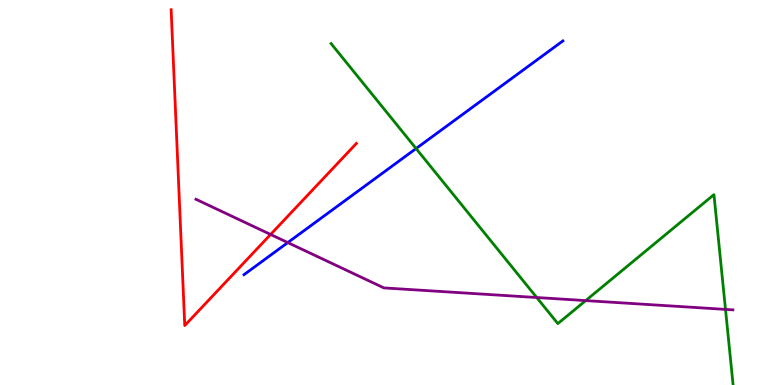[{'lines': ['blue', 'red'], 'intersections': []}, {'lines': ['green', 'red'], 'intersections': []}, {'lines': ['purple', 'red'], 'intersections': [{'x': 3.49, 'y': 3.91}]}, {'lines': ['blue', 'green'], 'intersections': [{'x': 5.37, 'y': 6.14}]}, {'lines': ['blue', 'purple'], 'intersections': [{'x': 3.71, 'y': 3.7}]}, {'lines': ['green', 'purple'], 'intersections': [{'x': 6.93, 'y': 2.27}, {'x': 7.56, 'y': 2.19}, {'x': 9.36, 'y': 1.96}]}]